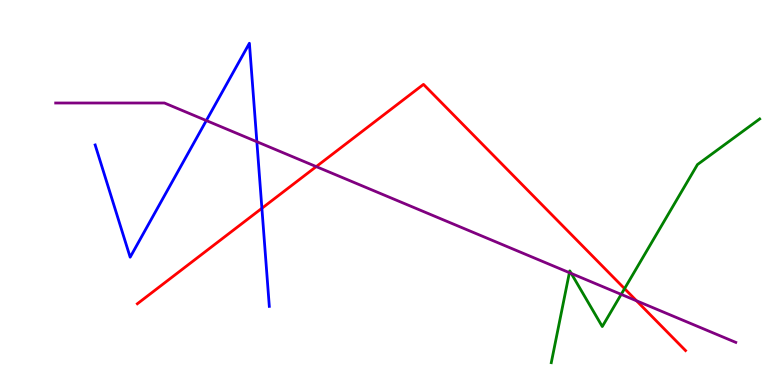[{'lines': ['blue', 'red'], 'intersections': [{'x': 3.38, 'y': 4.59}]}, {'lines': ['green', 'red'], 'intersections': [{'x': 8.06, 'y': 2.5}]}, {'lines': ['purple', 'red'], 'intersections': [{'x': 4.08, 'y': 5.67}, {'x': 8.21, 'y': 2.19}]}, {'lines': ['blue', 'green'], 'intersections': []}, {'lines': ['blue', 'purple'], 'intersections': [{'x': 2.66, 'y': 6.87}, {'x': 3.31, 'y': 6.32}]}, {'lines': ['green', 'purple'], 'intersections': [{'x': 7.35, 'y': 2.92}, {'x': 7.37, 'y': 2.9}, {'x': 8.02, 'y': 2.35}]}]